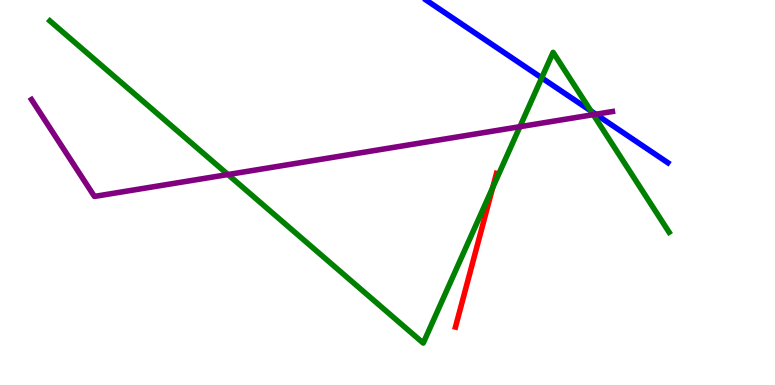[{'lines': ['blue', 'red'], 'intersections': []}, {'lines': ['green', 'red'], 'intersections': [{'x': 6.36, 'y': 5.13}]}, {'lines': ['purple', 'red'], 'intersections': []}, {'lines': ['blue', 'green'], 'intersections': [{'x': 6.99, 'y': 7.98}, {'x': 7.62, 'y': 7.12}]}, {'lines': ['blue', 'purple'], 'intersections': [{'x': 7.69, 'y': 7.03}]}, {'lines': ['green', 'purple'], 'intersections': [{'x': 2.94, 'y': 5.47}, {'x': 6.71, 'y': 6.71}, {'x': 7.66, 'y': 7.02}]}]